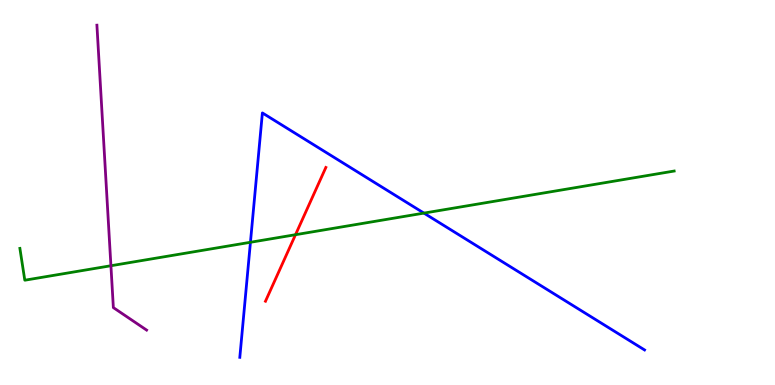[{'lines': ['blue', 'red'], 'intersections': []}, {'lines': ['green', 'red'], 'intersections': [{'x': 3.81, 'y': 3.9}]}, {'lines': ['purple', 'red'], 'intersections': []}, {'lines': ['blue', 'green'], 'intersections': [{'x': 3.23, 'y': 3.71}, {'x': 5.47, 'y': 4.46}]}, {'lines': ['blue', 'purple'], 'intersections': []}, {'lines': ['green', 'purple'], 'intersections': [{'x': 1.43, 'y': 3.1}]}]